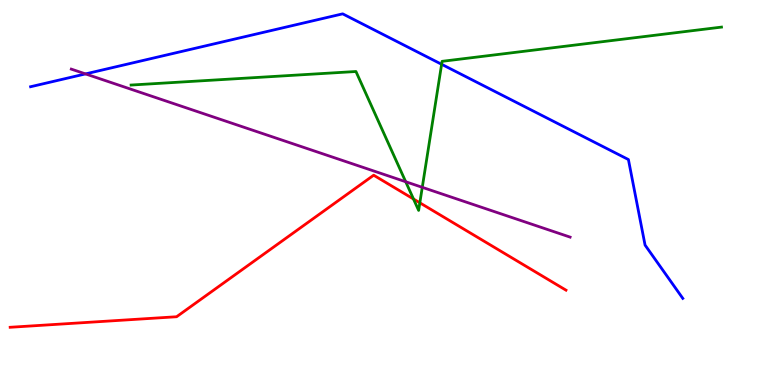[{'lines': ['blue', 'red'], 'intersections': []}, {'lines': ['green', 'red'], 'intersections': [{'x': 5.34, 'y': 4.83}, {'x': 5.42, 'y': 4.73}]}, {'lines': ['purple', 'red'], 'intersections': []}, {'lines': ['blue', 'green'], 'intersections': [{'x': 5.7, 'y': 8.33}]}, {'lines': ['blue', 'purple'], 'intersections': [{'x': 1.1, 'y': 8.08}]}, {'lines': ['green', 'purple'], 'intersections': [{'x': 5.23, 'y': 5.28}, {'x': 5.45, 'y': 5.13}]}]